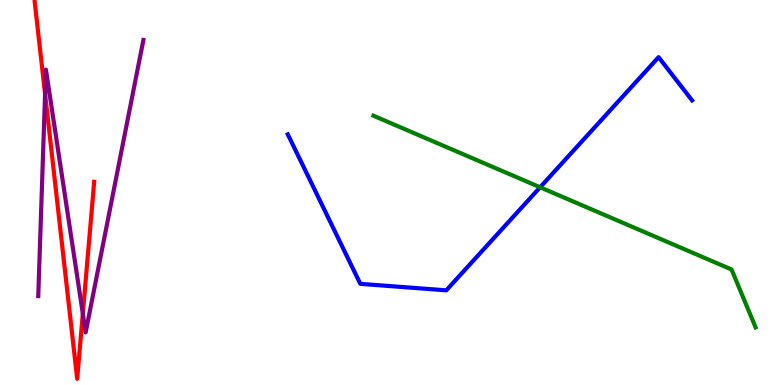[{'lines': ['blue', 'red'], 'intersections': []}, {'lines': ['green', 'red'], 'intersections': []}, {'lines': ['purple', 'red'], 'intersections': [{'x': 0.582, 'y': 7.56}, {'x': 1.07, 'y': 1.86}]}, {'lines': ['blue', 'green'], 'intersections': [{'x': 6.97, 'y': 5.14}]}, {'lines': ['blue', 'purple'], 'intersections': []}, {'lines': ['green', 'purple'], 'intersections': []}]